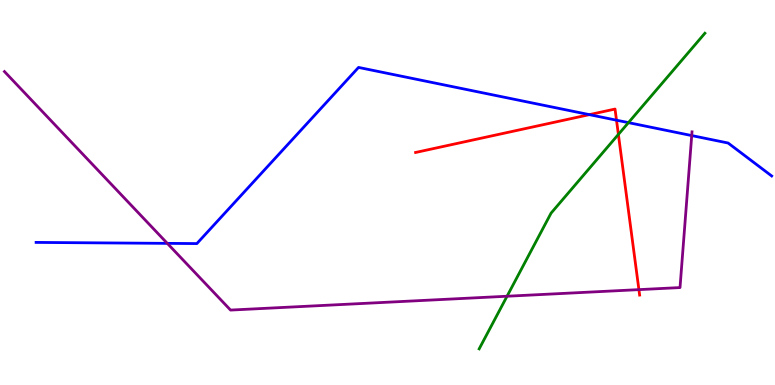[{'lines': ['blue', 'red'], 'intersections': [{'x': 7.6, 'y': 7.02}, {'x': 7.95, 'y': 6.88}]}, {'lines': ['green', 'red'], 'intersections': [{'x': 7.98, 'y': 6.51}]}, {'lines': ['purple', 'red'], 'intersections': [{'x': 8.24, 'y': 2.48}]}, {'lines': ['blue', 'green'], 'intersections': [{'x': 8.11, 'y': 6.81}]}, {'lines': ['blue', 'purple'], 'intersections': [{'x': 2.16, 'y': 3.68}, {'x': 8.93, 'y': 6.48}]}, {'lines': ['green', 'purple'], 'intersections': [{'x': 6.54, 'y': 2.31}]}]